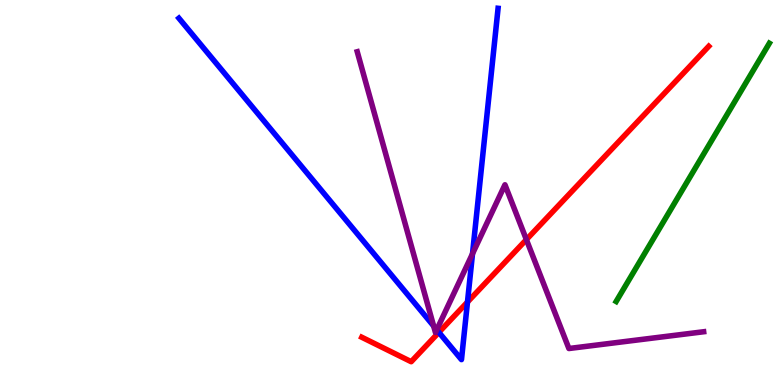[{'lines': ['blue', 'red'], 'intersections': [{'x': 5.66, 'y': 1.37}, {'x': 6.03, 'y': 2.15}]}, {'lines': ['green', 'red'], 'intersections': []}, {'lines': ['purple', 'red'], 'intersections': [{'x': 6.79, 'y': 3.78}]}, {'lines': ['blue', 'green'], 'intersections': []}, {'lines': ['blue', 'purple'], 'intersections': [{'x': 5.6, 'y': 1.53}, {'x': 5.64, 'y': 1.43}, {'x': 6.1, 'y': 3.41}]}, {'lines': ['green', 'purple'], 'intersections': []}]